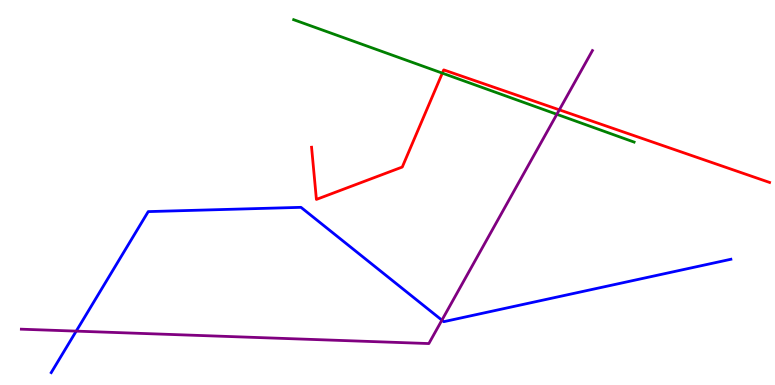[{'lines': ['blue', 'red'], 'intersections': []}, {'lines': ['green', 'red'], 'intersections': [{'x': 5.71, 'y': 8.1}]}, {'lines': ['purple', 'red'], 'intersections': [{'x': 7.22, 'y': 7.15}]}, {'lines': ['blue', 'green'], 'intersections': []}, {'lines': ['blue', 'purple'], 'intersections': [{'x': 0.983, 'y': 1.4}, {'x': 5.7, 'y': 1.68}]}, {'lines': ['green', 'purple'], 'intersections': [{'x': 7.19, 'y': 7.03}]}]